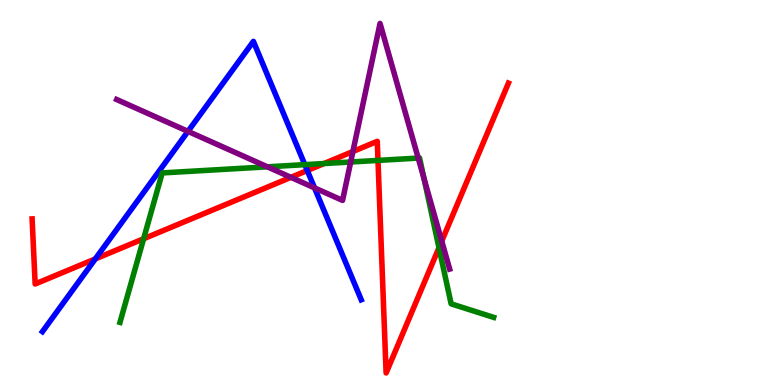[{'lines': ['blue', 'red'], 'intersections': [{'x': 1.23, 'y': 3.28}, {'x': 3.96, 'y': 5.57}]}, {'lines': ['green', 'red'], 'intersections': [{'x': 1.85, 'y': 3.8}, {'x': 4.18, 'y': 5.75}, {'x': 4.88, 'y': 5.83}, {'x': 5.66, 'y': 3.57}]}, {'lines': ['purple', 'red'], 'intersections': [{'x': 3.75, 'y': 5.39}, {'x': 4.55, 'y': 6.07}, {'x': 5.7, 'y': 3.74}]}, {'lines': ['blue', 'green'], 'intersections': [{'x': 3.93, 'y': 5.72}]}, {'lines': ['blue', 'purple'], 'intersections': [{'x': 2.43, 'y': 6.59}, {'x': 4.06, 'y': 5.12}]}, {'lines': ['green', 'purple'], 'intersections': [{'x': 3.45, 'y': 5.67}, {'x': 4.52, 'y': 5.79}, {'x': 5.4, 'y': 5.89}, {'x': 5.47, 'y': 5.36}]}]